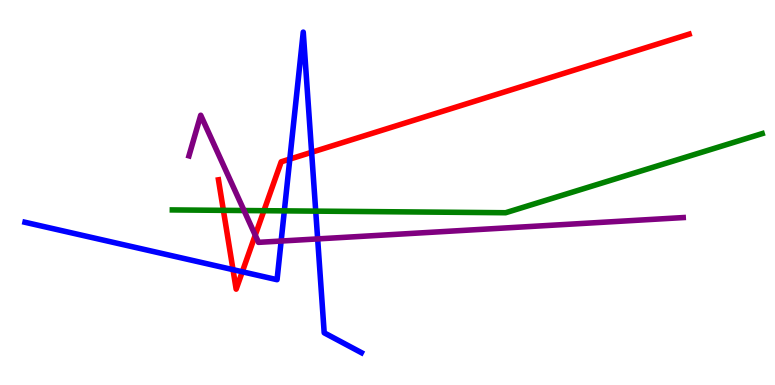[{'lines': ['blue', 'red'], 'intersections': [{'x': 3.01, 'y': 3.0}, {'x': 3.13, 'y': 2.94}, {'x': 3.74, 'y': 5.87}, {'x': 4.02, 'y': 6.04}]}, {'lines': ['green', 'red'], 'intersections': [{'x': 2.88, 'y': 4.54}, {'x': 3.41, 'y': 4.53}]}, {'lines': ['purple', 'red'], 'intersections': [{'x': 3.29, 'y': 3.89}]}, {'lines': ['blue', 'green'], 'intersections': [{'x': 3.67, 'y': 4.52}, {'x': 4.07, 'y': 4.52}]}, {'lines': ['blue', 'purple'], 'intersections': [{'x': 3.63, 'y': 3.74}, {'x': 4.1, 'y': 3.79}]}, {'lines': ['green', 'purple'], 'intersections': [{'x': 3.15, 'y': 4.53}]}]